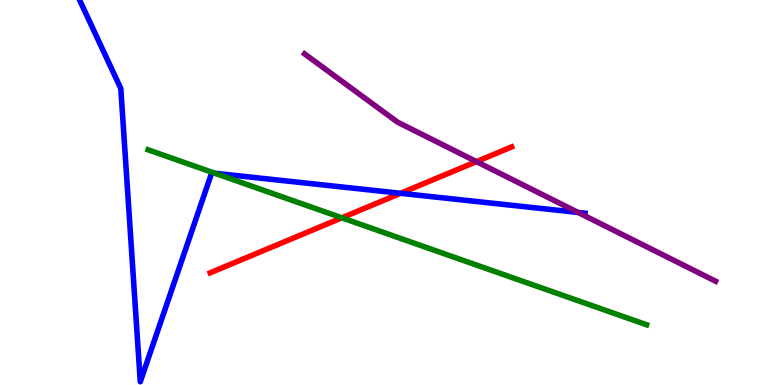[{'lines': ['blue', 'red'], 'intersections': [{'x': 5.17, 'y': 4.98}]}, {'lines': ['green', 'red'], 'intersections': [{'x': 4.41, 'y': 4.34}]}, {'lines': ['purple', 'red'], 'intersections': [{'x': 6.15, 'y': 5.8}]}, {'lines': ['blue', 'green'], 'intersections': [{'x': 2.77, 'y': 5.5}]}, {'lines': ['blue', 'purple'], 'intersections': [{'x': 7.46, 'y': 4.48}]}, {'lines': ['green', 'purple'], 'intersections': []}]